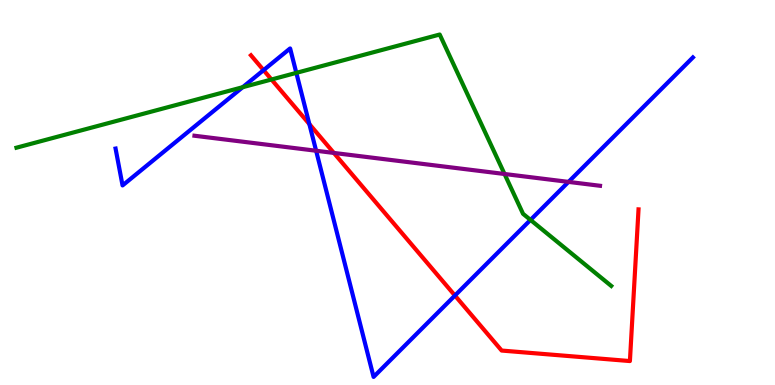[{'lines': ['blue', 'red'], 'intersections': [{'x': 3.4, 'y': 8.18}, {'x': 3.99, 'y': 6.78}, {'x': 5.87, 'y': 2.32}]}, {'lines': ['green', 'red'], 'intersections': [{'x': 3.5, 'y': 7.94}]}, {'lines': ['purple', 'red'], 'intersections': [{'x': 4.31, 'y': 6.03}]}, {'lines': ['blue', 'green'], 'intersections': [{'x': 3.13, 'y': 7.74}, {'x': 3.82, 'y': 8.11}, {'x': 6.85, 'y': 4.29}]}, {'lines': ['blue', 'purple'], 'intersections': [{'x': 4.08, 'y': 6.08}, {'x': 7.34, 'y': 5.28}]}, {'lines': ['green', 'purple'], 'intersections': [{'x': 6.51, 'y': 5.48}]}]